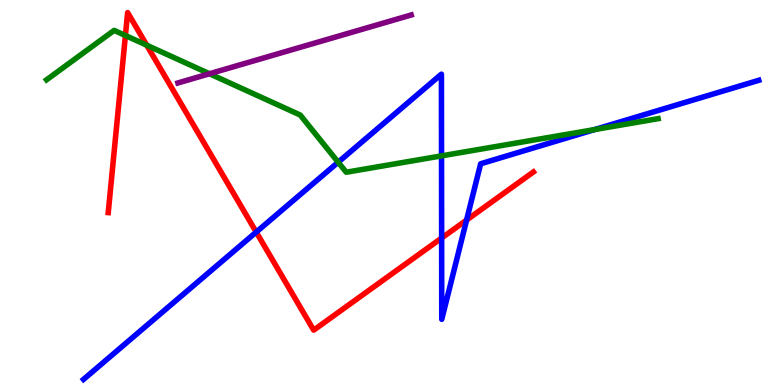[{'lines': ['blue', 'red'], 'intersections': [{'x': 3.31, 'y': 3.97}, {'x': 5.7, 'y': 3.82}, {'x': 6.02, 'y': 4.28}]}, {'lines': ['green', 'red'], 'intersections': [{'x': 1.62, 'y': 9.08}, {'x': 1.89, 'y': 8.83}]}, {'lines': ['purple', 'red'], 'intersections': []}, {'lines': ['blue', 'green'], 'intersections': [{'x': 4.36, 'y': 5.79}, {'x': 5.7, 'y': 5.95}, {'x': 7.67, 'y': 6.63}]}, {'lines': ['blue', 'purple'], 'intersections': []}, {'lines': ['green', 'purple'], 'intersections': [{'x': 2.7, 'y': 8.08}]}]